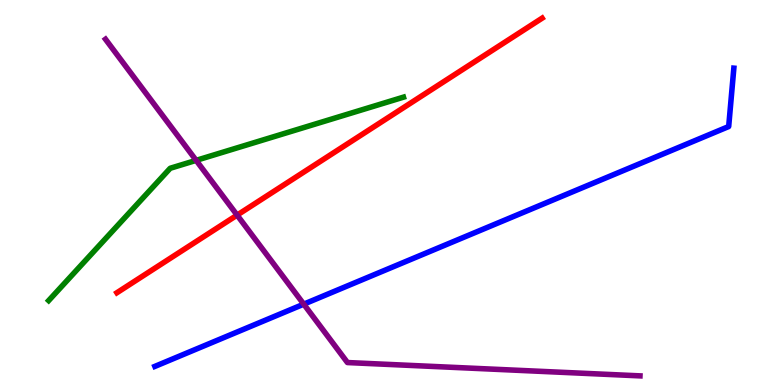[{'lines': ['blue', 'red'], 'intersections': []}, {'lines': ['green', 'red'], 'intersections': []}, {'lines': ['purple', 'red'], 'intersections': [{'x': 3.06, 'y': 4.41}]}, {'lines': ['blue', 'green'], 'intersections': []}, {'lines': ['blue', 'purple'], 'intersections': [{'x': 3.92, 'y': 2.1}]}, {'lines': ['green', 'purple'], 'intersections': [{'x': 2.53, 'y': 5.83}]}]